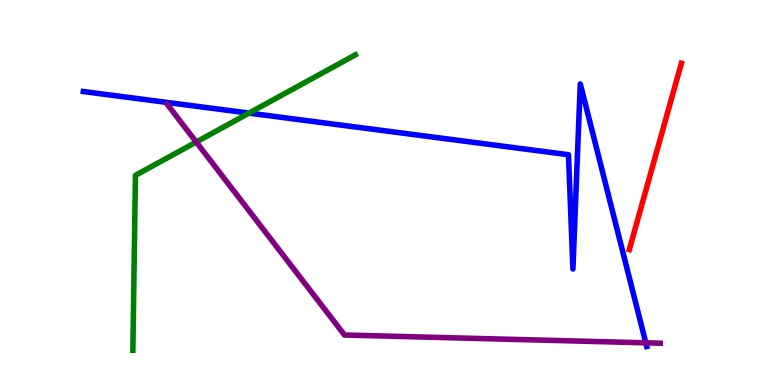[{'lines': ['blue', 'red'], 'intersections': []}, {'lines': ['green', 'red'], 'intersections': []}, {'lines': ['purple', 'red'], 'intersections': []}, {'lines': ['blue', 'green'], 'intersections': [{'x': 3.21, 'y': 7.06}]}, {'lines': ['blue', 'purple'], 'intersections': [{'x': 8.33, 'y': 1.1}]}, {'lines': ['green', 'purple'], 'intersections': [{'x': 2.53, 'y': 6.31}]}]